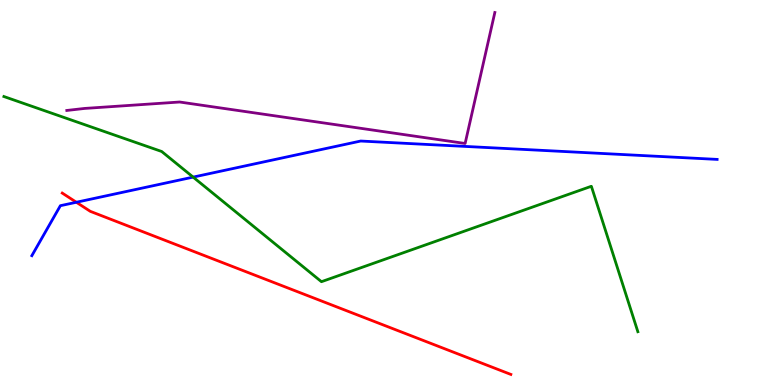[{'lines': ['blue', 'red'], 'intersections': [{'x': 0.985, 'y': 4.75}]}, {'lines': ['green', 'red'], 'intersections': []}, {'lines': ['purple', 'red'], 'intersections': []}, {'lines': ['blue', 'green'], 'intersections': [{'x': 2.49, 'y': 5.4}]}, {'lines': ['blue', 'purple'], 'intersections': []}, {'lines': ['green', 'purple'], 'intersections': []}]